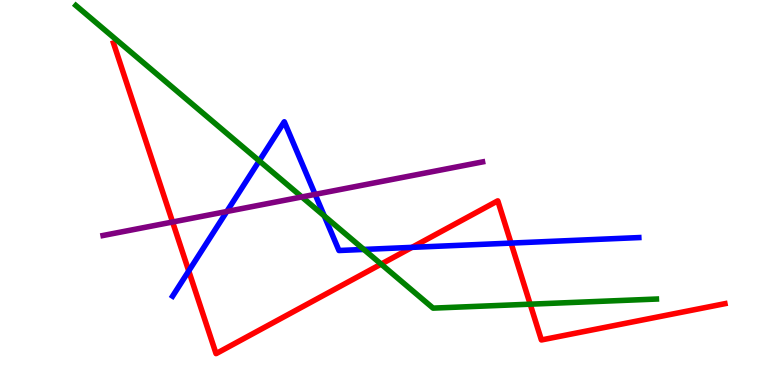[{'lines': ['blue', 'red'], 'intersections': [{'x': 2.44, 'y': 2.96}, {'x': 5.32, 'y': 3.58}, {'x': 6.59, 'y': 3.69}]}, {'lines': ['green', 'red'], 'intersections': [{'x': 4.92, 'y': 3.14}, {'x': 6.84, 'y': 2.1}]}, {'lines': ['purple', 'red'], 'intersections': [{'x': 2.23, 'y': 4.23}]}, {'lines': ['blue', 'green'], 'intersections': [{'x': 3.35, 'y': 5.82}, {'x': 4.18, 'y': 4.39}, {'x': 4.69, 'y': 3.52}]}, {'lines': ['blue', 'purple'], 'intersections': [{'x': 2.93, 'y': 4.51}, {'x': 4.07, 'y': 4.95}]}, {'lines': ['green', 'purple'], 'intersections': [{'x': 3.89, 'y': 4.88}]}]